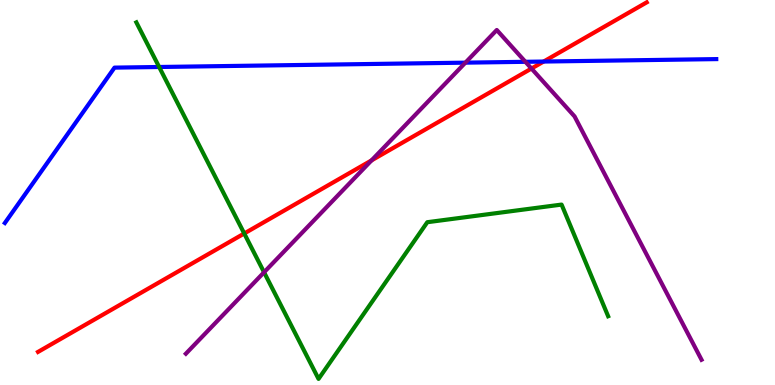[{'lines': ['blue', 'red'], 'intersections': [{'x': 7.01, 'y': 8.4}]}, {'lines': ['green', 'red'], 'intersections': [{'x': 3.15, 'y': 3.94}]}, {'lines': ['purple', 'red'], 'intersections': [{'x': 4.79, 'y': 5.83}, {'x': 6.86, 'y': 8.22}]}, {'lines': ['blue', 'green'], 'intersections': [{'x': 2.05, 'y': 8.26}]}, {'lines': ['blue', 'purple'], 'intersections': [{'x': 6.01, 'y': 8.37}, {'x': 6.78, 'y': 8.39}]}, {'lines': ['green', 'purple'], 'intersections': [{'x': 3.41, 'y': 2.93}]}]